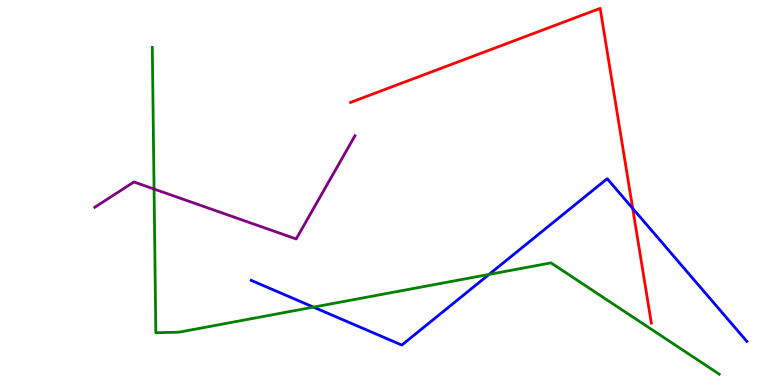[{'lines': ['blue', 'red'], 'intersections': [{'x': 8.16, 'y': 4.59}]}, {'lines': ['green', 'red'], 'intersections': []}, {'lines': ['purple', 'red'], 'intersections': []}, {'lines': ['blue', 'green'], 'intersections': [{'x': 4.04, 'y': 2.02}, {'x': 6.31, 'y': 2.87}]}, {'lines': ['blue', 'purple'], 'intersections': []}, {'lines': ['green', 'purple'], 'intersections': [{'x': 1.99, 'y': 5.09}]}]